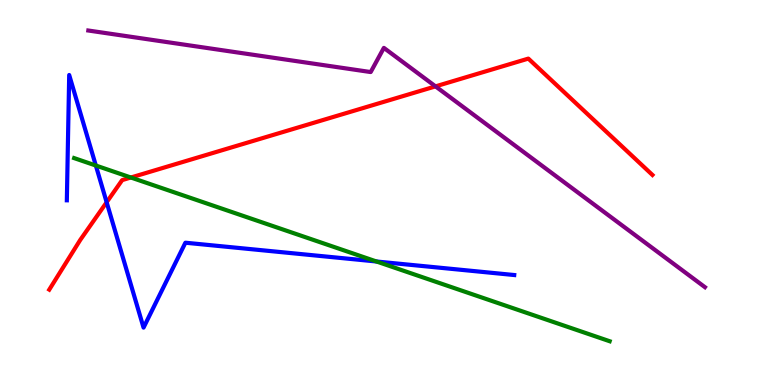[{'lines': ['blue', 'red'], 'intersections': [{'x': 1.38, 'y': 4.75}]}, {'lines': ['green', 'red'], 'intersections': [{'x': 1.69, 'y': 5.39}]}, {'lines': ['purple', 'red'], 'intersections': [{'x': 5.62, 'y': 7.76}]}, {'lines': ['blue', 'green'], 'intersections': [{'x': 1.24, 'y': 5.7}, {'x': 4.86, 'y': 3.21}]}, {'lines': ['blue', 'purple'], 'intersections': []}, {'lines': ['green', 'purple'], 'intersections': []}]